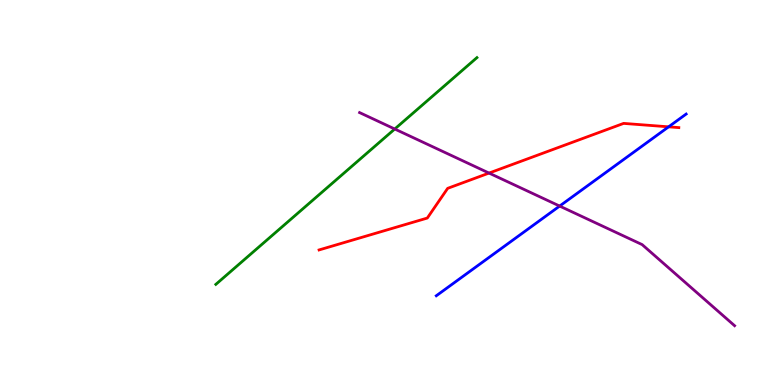[{'lines': ['blue', 'red'], 'intersections': [{'x': 8.63, 'y': 6.71}]}, {'lines': ['green', 'red'], 'intersections': []}, {'lines': ['purple', 'red'], 'intersections': [{'x': 6.31, 'y': 5.5}]}, {'lines': ['blue', 'green'], 'intersections': []}, {'lines': ['blue', 'purple'], 'intersections': [{'x': 7.22, 'y': 4.65}]}, {'lines': ['green', 'purple'], 'intersections': [{'x': 5.09, 'y': 6.65}]}]